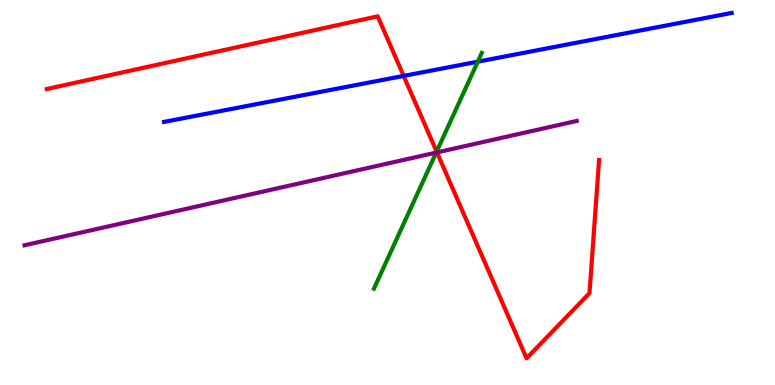[{'lines': ['blue', 'red'], 'intersections': [{'x': 5.21, 'y': 8.03}]}, {'lines': ['green', 'red'], 'intersections': [{'x': 5.63, 'y': 6.06}]}, {'lines': ['purple', 'red'], 'intersections': [{'x': 5.64, 'y': 6.04}]}, {'lines': ['blue', 'green'], 'intersections': [{'x': 6.16, 'y': 8.4}]}, {'lines': ['blue', 'purple'], 'intersections': []}, {'lines': ['green', 'purple'], 'intersections': [{'x': 5.63, 'y': 6.04}]}]